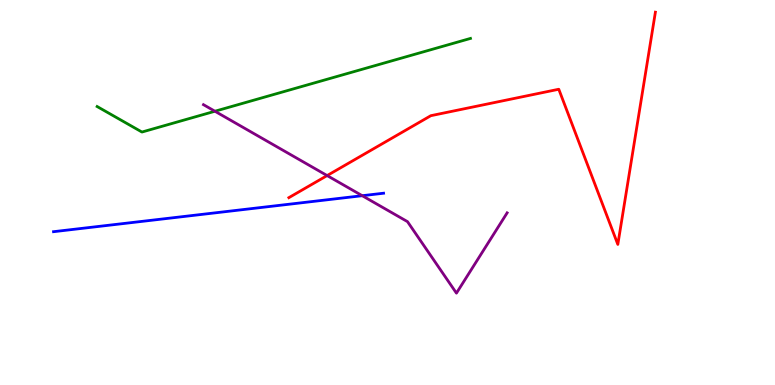[{'lines': ['blue', 'red'], 'intersections': []}, {'lines': ['green', 'red'], 'intersections': []}, {'lines': ['purple', 'red'], 'intersections': [{'x': 4.22, 'y': 5.44}]}, {'lines': ['blue', 'green'], 'intersections': []}, {'lines': ['blue', 'purple'], 'intersections': [{'x': 4.67, 'y': 4.92}]}, {'lines': ['green', 'purple'], 'intersections': [{'x': 2.77, 'y': 7.11}]}]